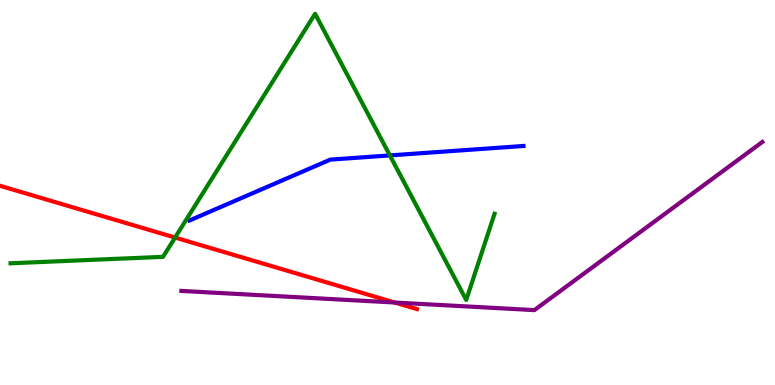[{'lines': ['blue', 'red'], 'intersections': []}, {'lines': ['green', 'red'], 'intersections': [{'x': 2.26, 'y': 3.83}]}, {'lines': ['purple', 'red'], 'intersections': [{'x': 5.09, 'y': 2.14}]}, {'lines': ['blue', 'green'], 'intersections': [{'x': 5.03, 'y': 5.96}]}, {'lines': ['blue', 'purple'], 'intersections': []}, {'lines': ['green', 'purple'], 'intersections': []}]